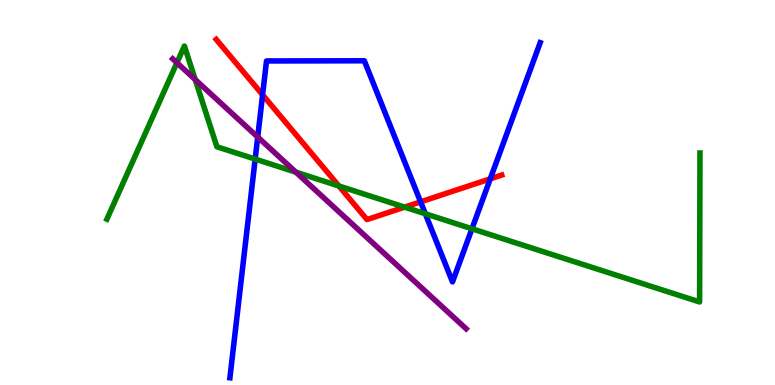[{'lines': ['blue', 'red'], 'intersections': [{'x': 3.39, 'y': 7.54}, {'x': 5.43, 'y': 4.76}, {'x': 6.33, 'y': 5.35}]}, {'lines': ['green', 'red'], 'intersections': [{'x': 4.37, 'y': 5.17}, {'x': 5.22, 'y': 4.62}]}, {'lines': ['purple', 'red'], 'intersections': []}, {'lines': ['blue', 'green'], 'intersections': [{'x': 3.29, 'y': 5.87}, {'x': 5.49, 'y': 4.45}, {'x': 6.09, 'y': 4.06}]}, {'lines': ['blue', 'purple'], 'intersections': [{'x': 3.33, 'y': 6.44}]}, {'lines': ['green', 'purple'], 'intersections': [{'x': 2.28, 'y': 8.37}, {'x': 2.52, 'y': 7.93}, {'x': 3.82, 'y': 5.53}]}]